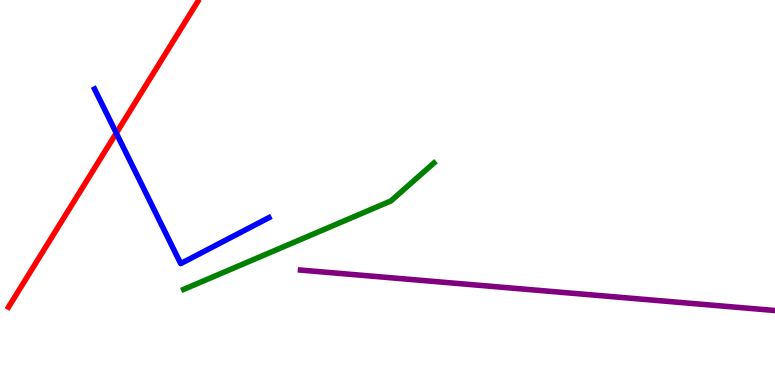[{'lines': ['blue', 'red'], 'intersections': [{'x': 1.5, 'y': 6.54}]}, {'lines': ['green', 'red'], 'intersections': []}, {'lines': ['purple', 'red'], 'intersections': []}, {'lines': ['blue', 'green'], 'intersections': []}, {'lines': ['blue', 'purple'], 'intersections': []}, {'lines': ['green', 'purple'], 'intersections': []}]